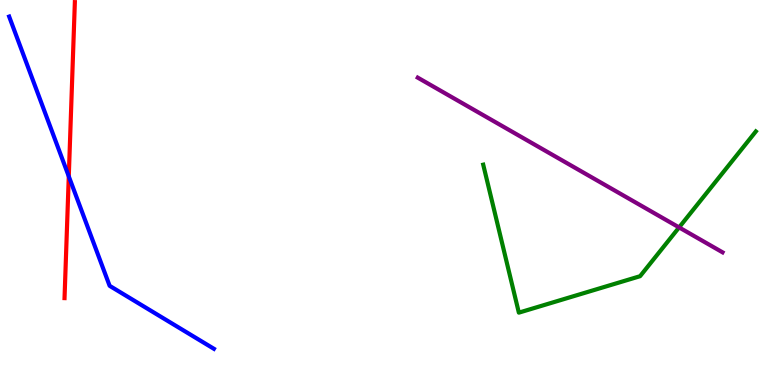[{'lines': ['blue', 'red'], 'intersections': [{'x': 0.887, 'y': 5.42}]}, {'lines': ['green', 'red'], 'intersections': []}, {'lines': ['purple', 'red'], 'intersections': []}, {'lines': ['blue', 'green'], 'intersections': []}, {'lines': ['blue', 'purple'], 'intersections': []}, {'lines': ['green', 'purple'], 'intersections': [{'x': 8.76, 'y': 4.09}]}]